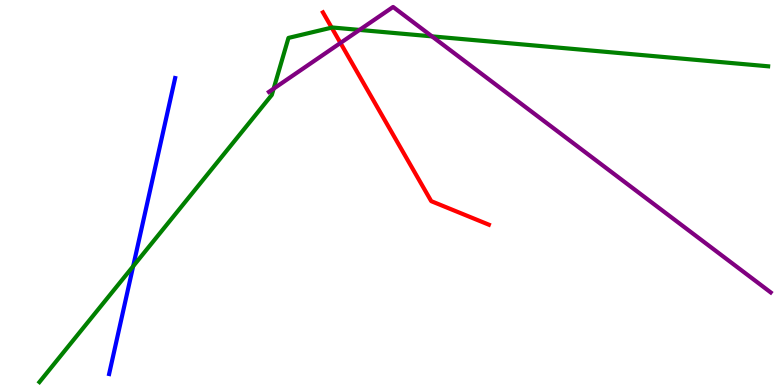[{'lines': ['blue', 'red'], 'intersections': []}, {'lines': ['green', 'red'], 'intersections': [{'x': 4.28, 'y': 9.28}]}, {'lines': ['purple', 'red'], 'intersections': [{'x': 4.39, 'y': 8.88}]}, {'lines': ['blue', 'green'], 'intersections': [{'x': 1.72, 'y': 3.08}]}, {'lines': ['blue', 'purple'], 'intersections': []}, {'lines': ['green', 'purple'], 'intersections': [{'x': 3.53, 'y': 7.7}, {'x': 4.64, 'y': 9.22}, {'x': 5.57, 'y': 9.06}]}]